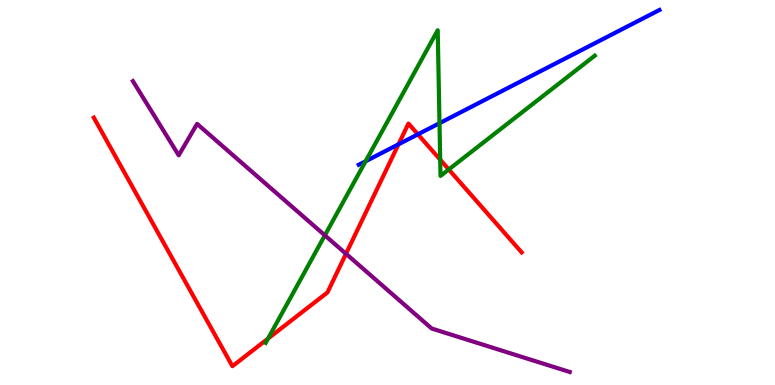[{'lines': ['blue', 'red'], 'intersections': [{'x': 5.14, 'y': 6.25}, {'x': 5.39, 'y': 6.51}]}, {'lines': ['green', 'red'], 'intersections': [{'x': 3.46, 'y': 1.21}, {'x': 5.68, 'y': 5.85}, {'x': 5.79, 'y': 5.6}]}, {'lines': ['purple', 'red'], 'intersections': [{'x': 4.46, 'y': 3.41}]}, {'lines': ['blue', 'green'], 'intersections': [{'x': 4.72, 'y': 5.81}, {'x': 5.67, 'y': 6.8}]}, {'lines': ['blue', 'purple'], 'intersections': []}, {'lines': ['green', 'purple'], 'intersections': [{'x': 4.19, 'y': 3.89}]}]